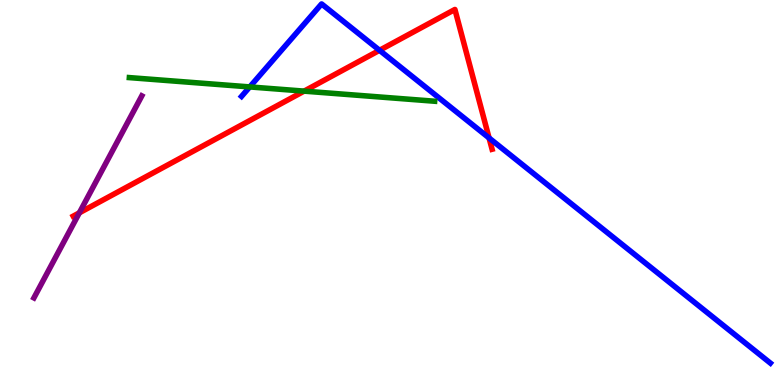[{'lines': ['blue', 'red'], 'intersections': [{'x': 4.9, 'y': 8.69}, {'x': 6.31, 'y': 6.42}]}, {'lines': ['green', 'red'], 'intersections': [{'x': 3.92, 'y': 7.63}]}, {'lines': ['purple', 'red'], 'intersections': [{'x': 1.02, 'y': 4.47}]}, {'lines': ['blue', 'green'], 'intersections': [{'x': 3.22, 'y': 7.74}]}, {'lines': ['blue', 'purple'], 'intersections': []}, {'lines': ['green', 'purple'], 'intersections': []}]